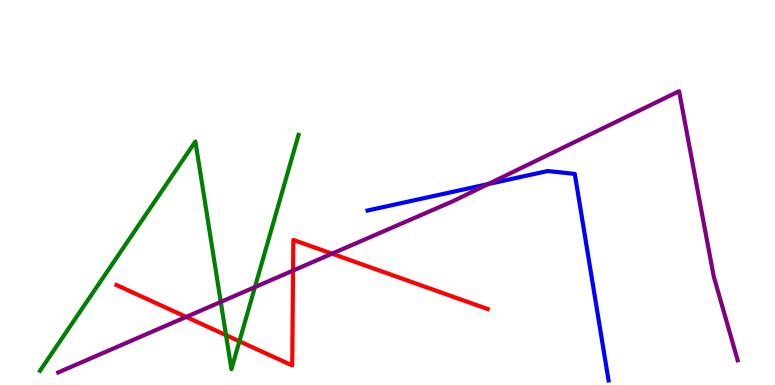[{'lines': ['blue', 'red'], 'intersections': []}, {'lines': ['green', 'red'], 'intersections': [{'x': 2.92, 'y': 1.29}, {'x': 3.09, 'y': 1.14}]}, {'lines': ['purple', 'red'], 'intersections': [{'x': 2.4, 'y': 1.77}, {'x': 3.78, 'y': 2.97}, {'x': 4.28, 'y': 3.41}]}, {'lines': ['blue', 'green'], 'intersections': []}, {'lines': ['blue', 'purple'], 'intersections': [{'x': 6.3, 'y': 5.22}]}, {'lines': ['green', 'purple'], 'intersections': [{'x': 2.85, 'y': 2.16}, {'x': 3.29, 'y': 2.54}]}]